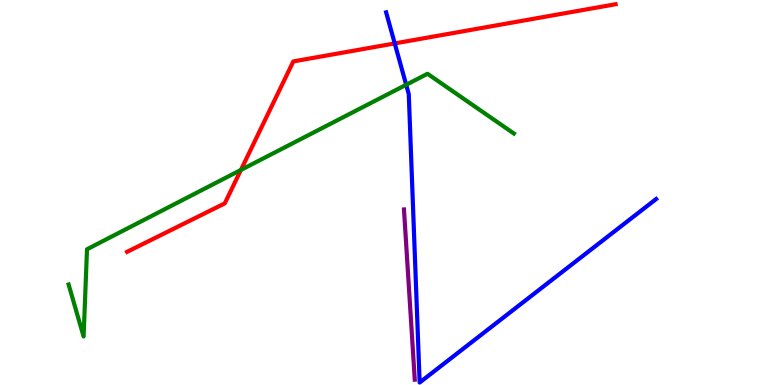[{'lines': ['blue', 'red'], 'intersections': [{'x': 5.09, 'y': 8.87}]}, {'lines': ['green', 'red'], 'intersections': [{'x': 3.11, 'y': 5.59}]}, {'lines': ['purple', 'red'], 'intersections': []}, {'lines': ['blue', 'green'], 'intersections': [{'x': 5.24, 'y': 7.8}]}, {'lines': ['blue', 'purple'], 'intersections': []}, {'lines': ['green', 'purple'], 'intersections': []}]